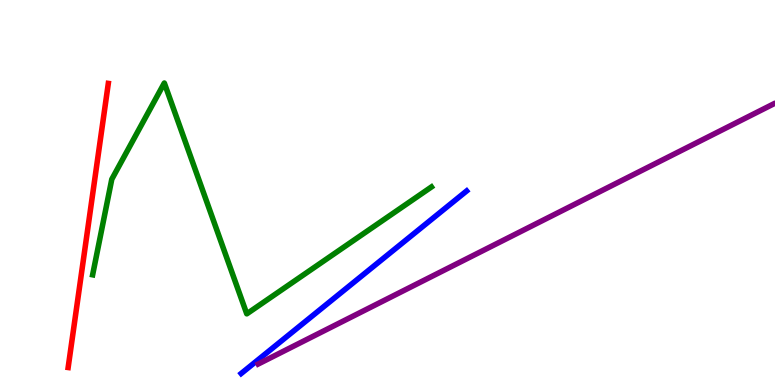[{'lines': ['blue', 'red'], 'intersections': []}, {'lines': ['green', 'red'], 'intersections': []}, {'lines': ['purple', 'red'], 'intersections': []}, {'lines': ['blue', 'green'], 'intersections': []}, {'lines': ['blue', 'purple'], 'intersections': []}, {'lines': ['green', 'purple'], 'intersections': []}]